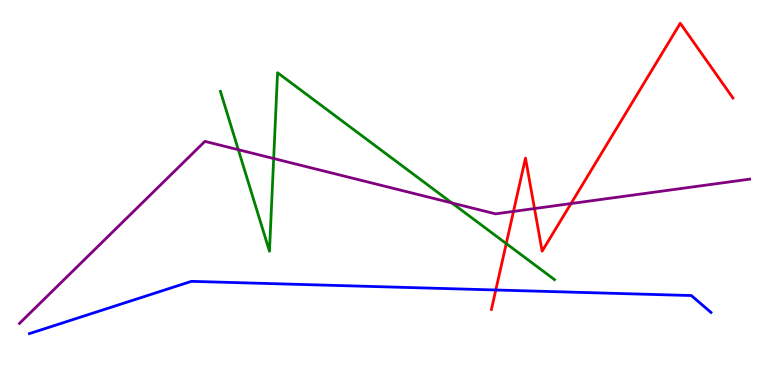[{'lines': ['blue', 'red'], 'intersections': [{'x': 6.4, 'y': 2.47}]}, {'lines': ['green', 'red'], 'intersections': [{'x': 6.53, 'y': 3.67}]}, {'lines': ['purple', 'red'], 'intersections': [{'x': 6.63, 'y': 4.51}, {'x': 6.9, 'y': 4.58}, {'x': 7.37, 'y': 4.71}]}, {'lines': ['blue', 'green'], 'intersections': []}, {'lines': ['blue', 'purple'], 'intersections': []}, {'lines': ['green', 'purple'], 'intersections': [{'x': 3.08, 'y': 6.11}, {'x': 3.53, 'y': 5.88}, {'x': 5.83, 'y': 4.73}]}]